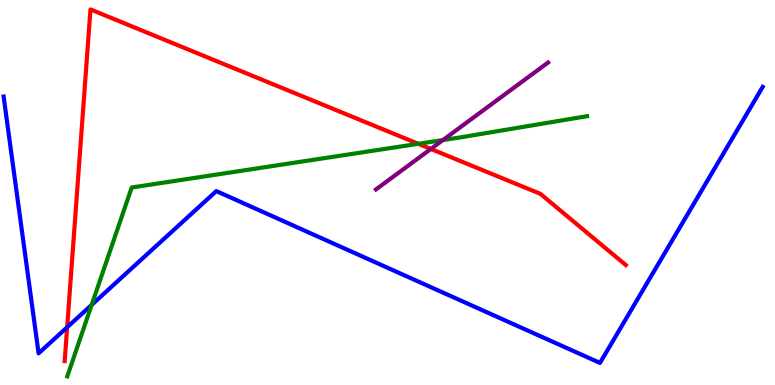[{'lines': ['blue', 'red'], 'intersections': [{'x': 0.867, 'y': 1.5}]}, {'lines': ['green', 'red'], 'intersections': [{'x': 5.4, 'y': 6.26}]}, {'lines': ['purple', 'red'], 'intersections': [{'x': 5.56, 'y': 6.13}]}, {'lines': ['blue', 'green'], 'intersections': [{'x': 1.18, 'y': 2.08}]}, {'lines': ['blue', 'purple'], 'intersections': []}, {'lines': ['green', 'purple'], 'intersections': [{'x': 5.71, 'y': 6.36}]}]